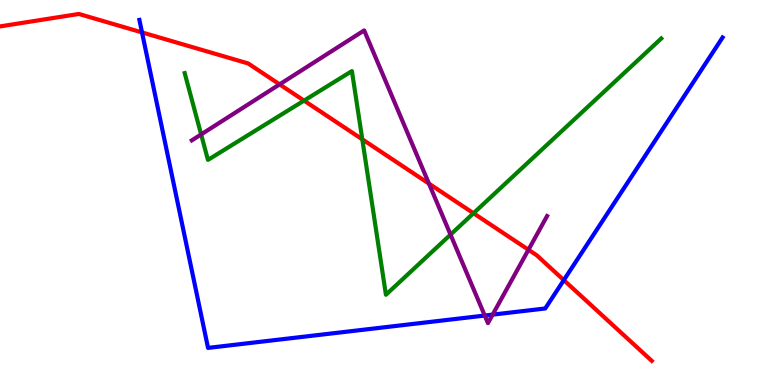[{'lines': ['blue', 'red'], 'intersections': [{'x': 1.83, 'y': 9.16}, {'x': 7.27, 'y': 2.72}]}, {'lines': ['green', 'red'], 'intersections': [{'x': 3.92, 'y': 7.39}, {'x': 4.67, 'y': 6.38}, {'x': 6.11, 'y': 4.46}]}, {'lines': ['purple', 'red'], 'intersections': [{'x': 3.61, 'y': 7.81}, {'x': 5.53, 'y': 5.23}, {'x': 6.82, 'y': 3.51}]}, {'lines': ['blue', 'green'], 'intersections': []}, {'lines': ['blue', 'purple'], 'intersections': [{'x': 6.25, 'y': 1.8}, {'x': 6.36, 'y': 1.83}]}, {'lines': ['green', 'purple'], 'intersections': [{'x': 2.6, 'y': 6.51}, {'x': 5.81, 'y': 3.91}]}]